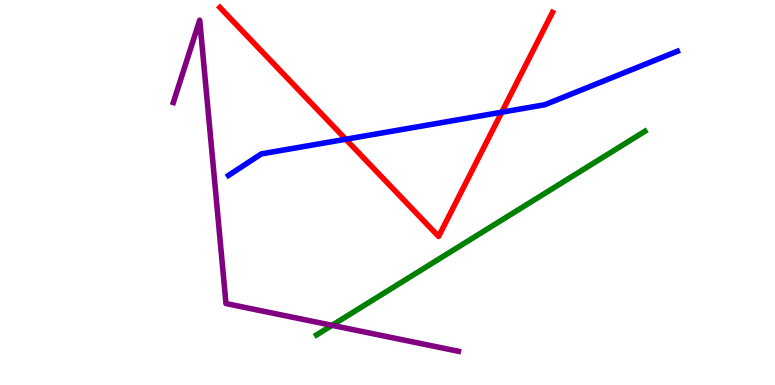[{'lines': ['blue', 'red'], 'intersections': [{'x': 4.46, 'y': 6.38}, {'x': 6.47, 'y': 7.09}]}, {'lines': ['green', 'red'], 'intersections': []}, {'lines': ['purple', 'red'], 'intersections': []}, {'lines': ['blue', 'green'], 'intersections': []}, {'lines': ['blue', 'purple'], 'intersections': []}, {'lines': ['green', 'purple'], 'intersections': [{'x': 4.28, 'y': 1.55}]}]